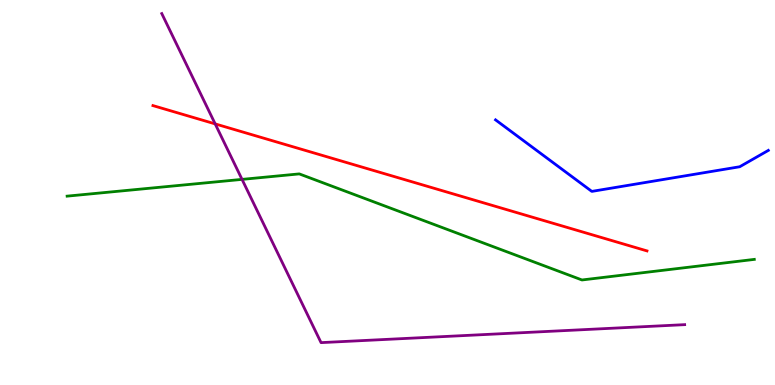[{'lines': ['blue', 'red'], 'intersections': []}, {'lines': ['green', 'red'], 'intersections': []}, {'lines': ['purple', 'red'], 'intersections': [{'x': 2.78, 'y': 6.78}]}, {'lines': ['blue', 'green'], 'intersections': []}, {'lines': ['blue', 'purple'], 'intersections': []}, {'lines': ['green', 'purple'], 'intersections': [{'x': 3.12, 'y': 5.34}]}]